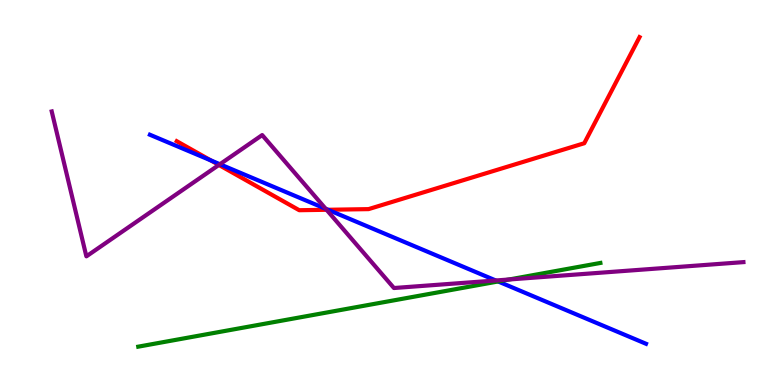[{'lines': ['blue', 'red'], 'intersections': [{'x': 2.72, 'y': 5.83}, {'x': 4.23, 'y': 4.55}]}, {'lines': ['green', 'red'], 'intersections': []}, {'lines': ['purple', 'red'], 'intersections': [{'x': 2.82, 'y': 5.72}, {'x': 4.21, 'y': 4.55}]}, {'lines': ['blue', 'green'], 'intersections': [{'x': 6.43, 'y': 2.69}]}, {'lines': ['blue', 'purple'], 'intersections': [{'x': 2.84, 'y': 5.73}, {'x': 4.2, 'y': 4.58}, {'x': 6.4, 'y': 2.71}]}, {'lines': ['green', 'purple'], 'intersections': [{'x': 6.57, 'y': 2.74}]}]